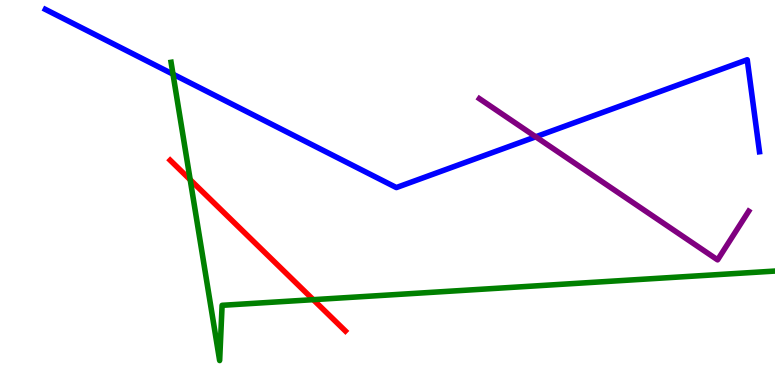[{'lines': ['blue', 'red'], 'intersections': []}, {'lines': ['green', 'red'], 'intersections': [{'x': 2.45, 'y': 5.33}, {'x': 4.04, 'y': 2.22}]}, {'lines': ['purple', 'red'], 'intersections': []}, {'lines': ['blue', 'green'], 'intersections': [{'x': 2.23, 'y': 8.07}]}, {'lines': ['blue', 'purple'], 'intersections': [{'x': 6.91, 'y': 6.45}]}, {'lines': ['green', 'purple'], 'intersections': []}]